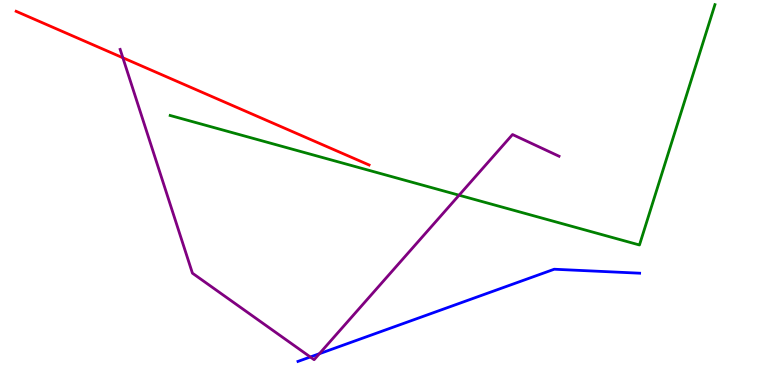[{'lines': ['blue', 'red'], 'intersections': []}, {'lines': ['green', 'red'], 'intersections': []}, {'lines': ['purple', 'red'], 'intersections': [{'x': 1.59, 'y': 8.5}]}, {'lines': ['blue', 'green'], 'intersections': []}, {'lines': ['blue', 'purple'], 'intersections': [{'x': 4.0, 'y': 0.728}, {'x': 4.12, 'y': 0.813}]}, {'lines': ['green', 'purple'], 'intersections': [{'x': 5.92, 'y': 4.93}]}]